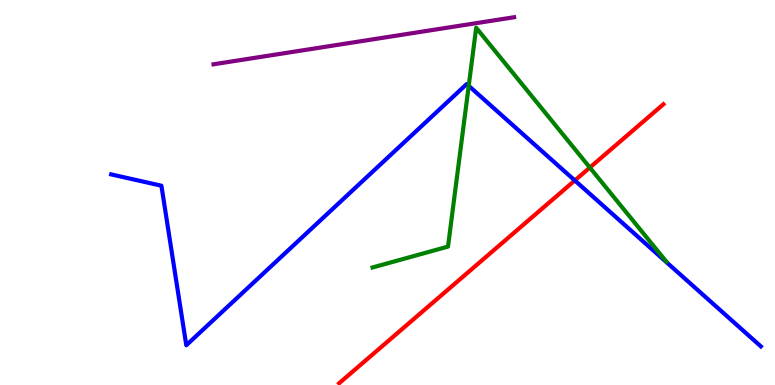[{'lines': ['blue', 'red'], 'intersections': [{'x': 7.42, 'y': 5.31}]}, {'lines': ['green', 'red'], 'intersections': [{'x': 7.61, 'y': 5.65}]}, {'lines': ['purple', 'red'], 'intersections': []}, {'lines': ['blue', 'green'], 'intersections': [{'x': 6.05, 'y': 7.77}]}, {'lines': ['blue', 'purple'], 'intersections': []}, {'lines': ['green', 'purple'], 'intersections': []}]